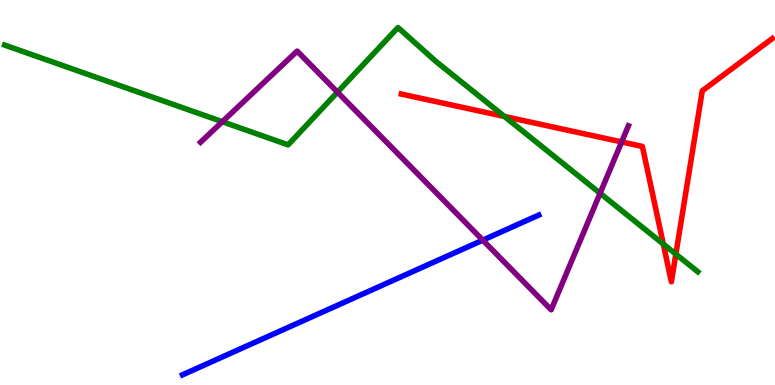[{'lines': ['blue', 'red'], 'intersections': []}, {'lines': ['green', 'red'], 'intersections': [{'x': 6.51, 'y': 6.97}, {'x': 8.56, 'y': 3.66}, {'x': 8.72, 'y': 3.4}]}, {'lines': ['purple', 'red'], 'intersections': [{'x': 8.02, 'y': 6.31}]}, {'lines': ['blue', 'green'], 'intersections': []}, {'lines': ['blue', 'purple'], 'intersections': [{'x': 6.23, 'y': 3.76}]}, {'lines': ['green', 'purple'], 'intersections': [{'x': 2.87, 'y': 6.84}, {'x': 4.35, 'y': 7.61}, {'x': 7.74, 'y': 4.98}]}]